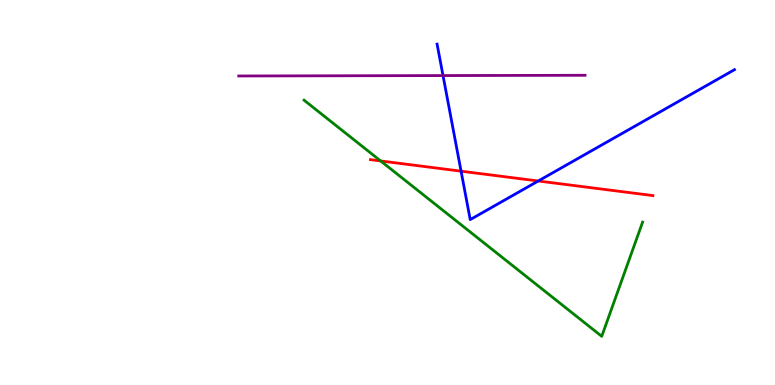[{'lines': ['blue', 'red'], 'intersections': [{'x': 5.95, 'y': 5.55}, {'x': 6.95, 'y': 5.3}]}, {'lines': ['green', 'red'], 'intersections': [{'x': 4.91, 'y': 5.82}]}, {'lines': ['purple', 'red'], 'intersections': []}, {'lines': ['blue', 'green'], 'intersections': []}, {'lines': ['blue', 'purple'], 'intersections': [{'x': 5.72, 'y': 8.04}]}, {'lines': ['green', 'purple'], 'intersections': []}]